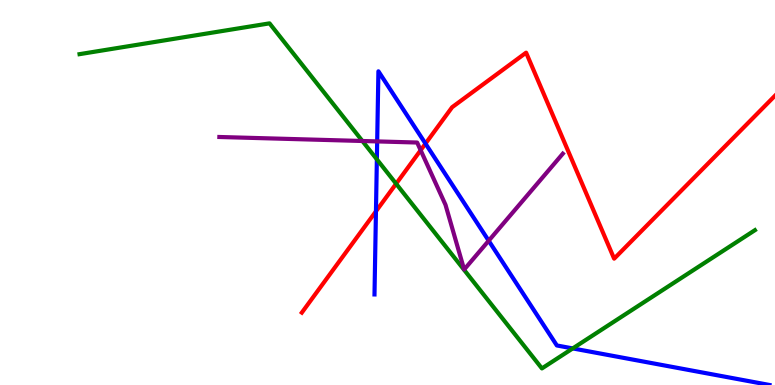[{'lines': ['blue', 'red'], 'intersections': [{'x': 4.85, 'y': 4.51}, {'x': 5.49, 'y': 6.27}]}, {'lines': ['green', 'red'], 'intersections': [{'x': 5.11, 'y': 5.23}]}, {'lines': ['purple', 'red'], 'intersections': [{'x': 5.43, 'y': 6.1}]}, {'lines': ['blue', 'green'], 'intersections': [{'x': 4.86, 'y': 5.86}, {'x': 7.39, 'y': 0.95}]}, {'lines': ['blue', 'purple'], 'intersections': [{'x': 4.87, 'y': 6.33}, {'x': 6.31, 'y': 3.75}]}, {'lines': ['green', 'purple'], 'intersections': [{'x': 4.68, 'y': 6.34}]}]